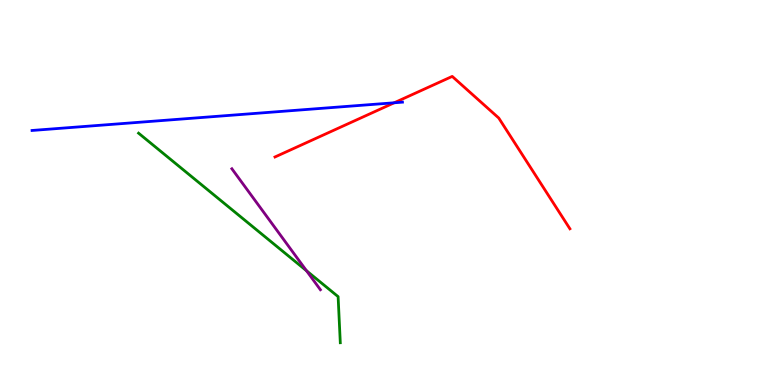[{'lines': ['blue', 'red'], 'intersections': [{'x': 5.09, 'y': 7.33}]}, {'lines': ['green', 'red'], 'intersections': []}, {'lines': ['purple', 'red'], 'intersections': []}, {'lines': ['blue', 'green'], 'intersections': []}, {'lines': ['blue', 'purple'], 'intersections': []}, {'lines': ['green', 'purple'], 'intersections': [{'x': 3.95, 'y': 2.97}]}]